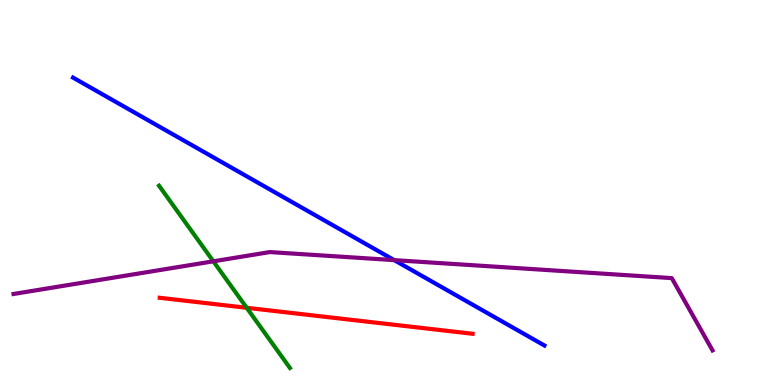[{'lines': ['blue', 'red'], 'intersections': []}, {'lines': ['green', 'red'], 'intersections': [{'x': 3.18, 'y': 2.01}]}, {'lines': ['purple', 'red'], 'intersections': []}, {'lines': ['blue', 'green'], 'intersections': []}, {'lines': ['blue', 'purple'], 'intersections': [{'x': 5.09, 'y': 3.24}]}, {'lines': ['green', 'purple'], 'intersections': [{'x': 2.75, 'y': 3.21}]}]